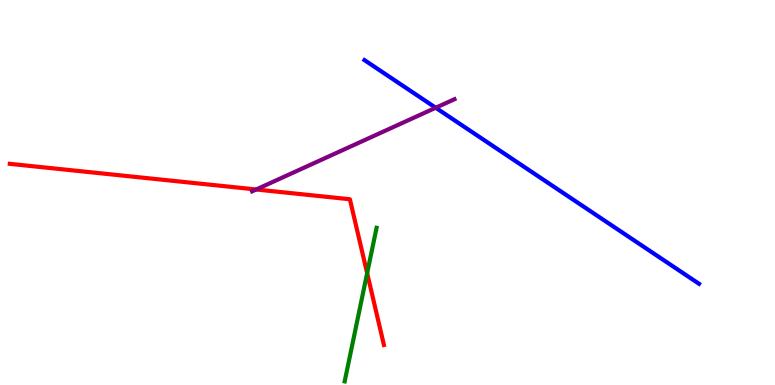[{'lines': ['blue', 'red'], 'intersections': []}, {'lines': ['green', 'red'], 'intersections': [{'x': 4.74, 'y': 2.9}]}, {'lines': ['purple', 'red'], 'intersections': [{'x': 3.31, 'y': 5.08}]}, {'lines': ['blue', 'green'], 'intersections': []}, {'lines': ['blue', 'purple'], 'intersections': [{'x': 5.62, 'y': 7.2}]}, {'lines': ['green', 'purple'], 'intersections': []}]